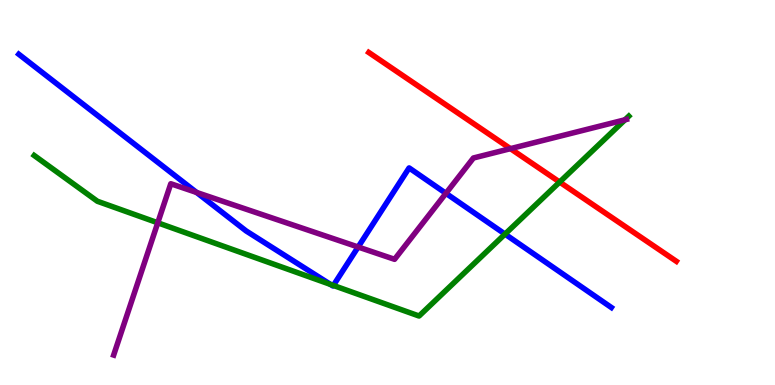[{'lines': ['blue', 'red'], 'intersections': []}, {'lines': ['green', 'red'], 'intersections': [{'x': 7.22, 'y': 5.27}]}, {'lines': ['purple', 'red'], 'intersections': [{'x': 6.59, 'y': 6.14}]}, {'lines': ['blue', 'green'], 'intersections': [{'x': 4.27, 'y': 2.61}, {'x': 4.3, 'y': 2.59}, {'x': 6.52, 'y': 3.92}]}, {'lines': ['blue', 'purple'], 'intersections': [{'x': 2.54, 'y': 5.0}, {'x': 4.62, 'y': 3.58}, {'x': 5.75, 'y': 4.98}]}, {'lines': ['green', 'purple'], 'intersections': [{'x': 2.04, 'y': 4.21}, {'x': 8.06, 'y': 6.89}]}]